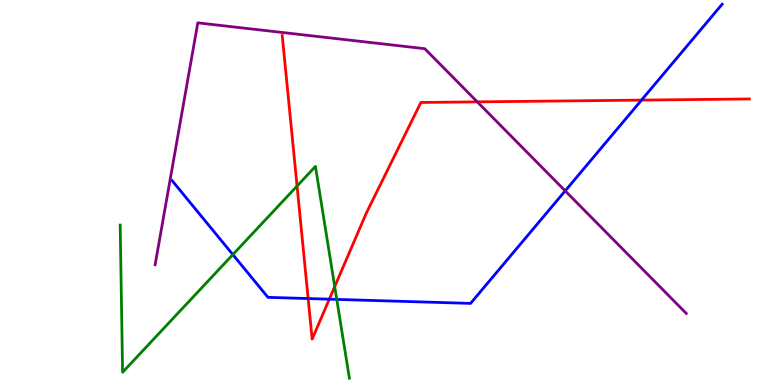[{'lines': ['blue', 'red'], 'intersections': [{'x': 3.98, 'y': 2.25}, {'x': 4.25, 'y': 2.23}, {'x': 8.28, 'y': 7.4}]}, {'lines': ['green', 'red'], 'intersections': [{'x': 3.83, 'y': 5.17}, {'x': 4.32, 'y': 2.56}]}, {'lines': ['purple', 'red'], 'intersections': [{'x': 6.16, 'y': 7.35}]}, {'lines': ['blue', 'green'], 'intersections': [{'x': 3.0, 'y': 3.39}, {'x': 4.35, 'y': 2.22}]}, {'lines': ['blue', 'purple'], 'intersections': [{'x': 7.29, 'y': 5.04}]}, {'lines': ['green', 'purple'], 'intersections': []}]